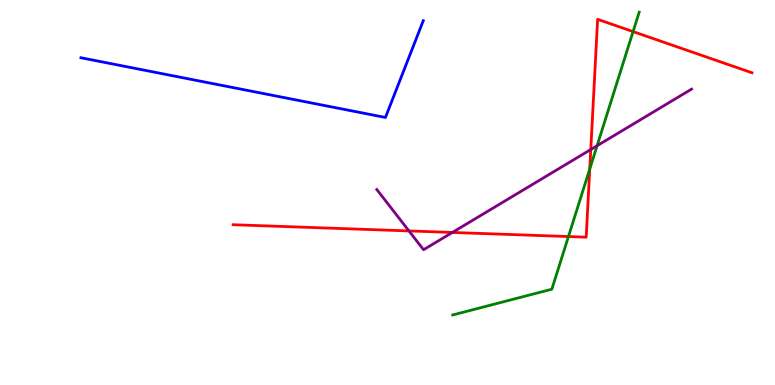[{'lines': ['blue', 'red'], 'intersections': []}, {'lines': ['green', 'red'], 'intersections': [{'x': 7.33, 'y': 3.86}, {'x': 7.61, 'y': 5.61}, {'x': 8.17, 'y': 9.18}]}, {'lines': ['purple', 'red'], 'intersections': [{'x': 5.28, 'y': 4.0}, {'x': 5.84, 'y': 3.96}, {'x': 7.62, 'y': 6.12}]}, {'lines': ['blue', 'green'], 'intersections': []}, {'lines': ['blue', 'purple'], 'intersections': []}, {'lines': ['green', 'purple'], 'intersections': [{'x': 7.7, 'y': 6.21}]}]